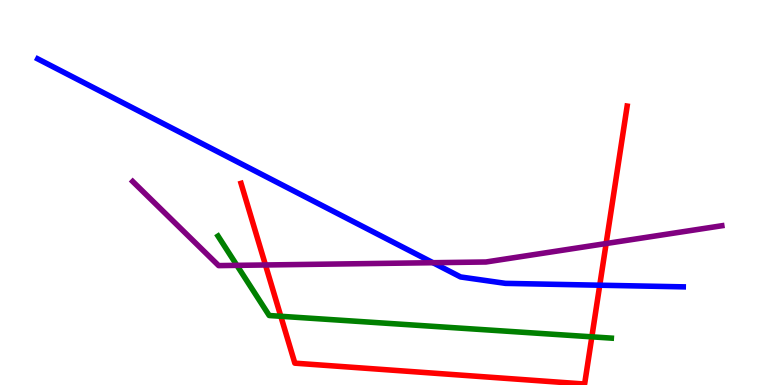[{'lines': ['blue', 'red'], 'intersections': [{'x': 7.74, 'y': 2.59}]}, {'lines': ['green', 'red'], 'intersections': [{'x': 3.62, 'y': 1.78}, {'x': 7.64, 'y': 1.25}]}, {'lines': ['purple', 'red'], 'intersections': [{'x': 3.43, 'y': 3.12}, {'x': 7.82, 'y': 3.67}]}, {'lines': ['blue', 'green'], 'intersections': []}, {'lines': ['blue', 'purple'], 'intersections': [{'x': 5.59, 'y': 3.18}]}, {'lines': ['green', 'purple'], 'intersections': [{'x': 3.06, 'y': 3.11}]}]